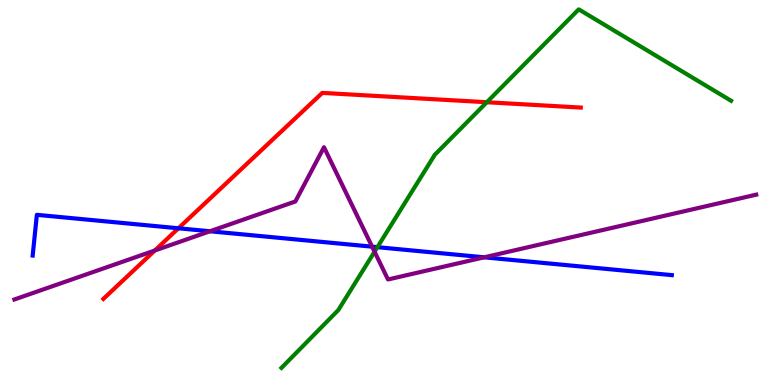[{'lines': ['blue', 'red'], 'intersections': [{'x': 2.3, 'y': 4.07}]}, {'lines': ['green', 'red'], 'intersections': [{'x': 6.28, 'y': 7.34}]}, {'lines': ['purple', 'red'], 'intersections': [{'x': 2.0, 'y': 3.49}]}, {'lines': ['blue', 'green'], 'intersections': [{'x': 4.87, 'y': 3.58}]}, {'lines': ['blue', 'purple'], 'intersections': [{'x': 2.71, 'y': 3.99}, {'x': 4.8, 'y': 3.59}, {'x': 6.25, 'y': 3.32}]}, {'lines': ['green', 'purple'], 'intersections': [{'x': 4.83, 'y': 3.46}]}]